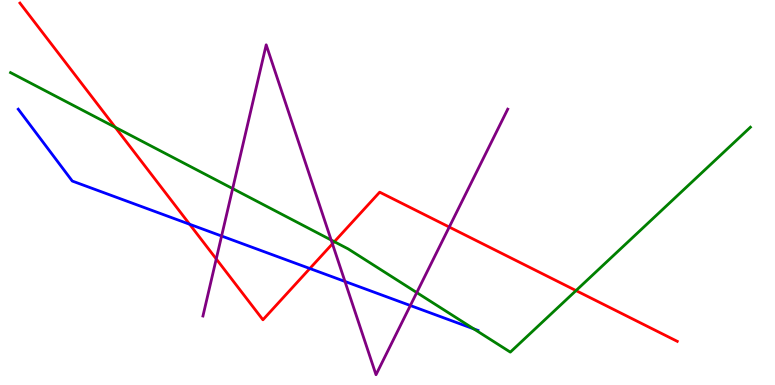[{'lines': ['blue', 'red'], 'intersections': [{'x': 2.45, 'y': 4.18}, {'x': 4.0, 'y': 3.03}]}, {'lines': ['green', 'red'], 'intersections': [{'x': 1.49, 'y': 6.69}, {'x': 4.31, 'y': 3.72}, {'x': 7.43, 'y': 2.45}]}, {'lines': ['purple', 'red'], 'intersections': [{'x': 2.79, 'y': 3.27}, {'x': 4.29, 'y': 3.67}, {'x': 5.8, 'y': 4.1}]}, {'lines': ['blue', 'green'], 'intersections': [{'x': 6.11, 'y': 1.46}]}, {'lines': ['blue', 'purple'], 'intersections': [{'x': 2.86, 'y': 3.87}, {'x': 4.45, 'y': 2.69}, {'x': 5.29, 'y': 2.06}]}, {'lines': ['green', 'purple'], 'intersections': [{'x': 3.0, 'y': 5.1}, {'x': 4.27, 'y': 3.77}, {'x': 5.38, 'y': 2.4}]}]